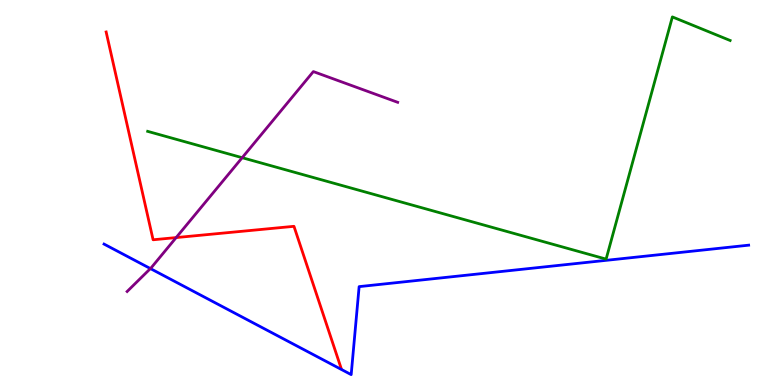[{'lines': ['blue', 'red'], 'intersections': []}, {'lines': ['green', 'red'], 'intersections': []}, {'lines': ['purple', 'red'], 'intersections': [{'x': 2.27, 'y': 3.83}]}, {'lines': ['blue', 'green'], 'intersections': []}, {'lines': ['blue', 'purple'], 'intersections': [{'x': 1.94, 'y': 3.02}]}, {'lines': ['green', 'purple'], 'intersections': [{'x': 3.12, 'y': 5.9}]}]